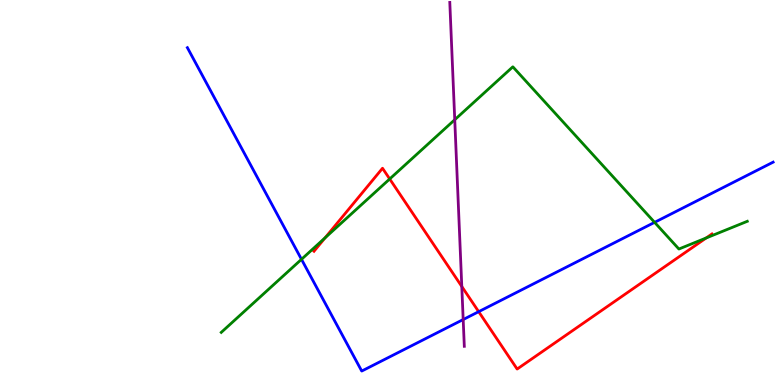[{'lines': ['blue', 'red'], 'intersections': [{'x': 6.18, 'y': 1.9}]}, {'lines': ['green', 'red'], 'intersections': [{'x': 4.19, 'y': 3.82}, {'x': 5.03, 'y': 5.35}, {'x': 9.11, 'y': 3.82}]}, {'lines': ['purple', 'red'], 'intersections': [{'x': 5.96, 'y': 2.56}]}, {'lines': ['blue', 'green'], 'intersections': [{'x': 3.89, 'y': 3.26}, {'x': 8.45, 'y': 4.22}]}, {'lines': ['blue', 'purple'], 'intersections': [{'x': 5.98, 'y': 1.7}]}, {'lines': ['green', 'purple'], 'intersections': [{'x': 5.87, 'y': 6.89}]}]